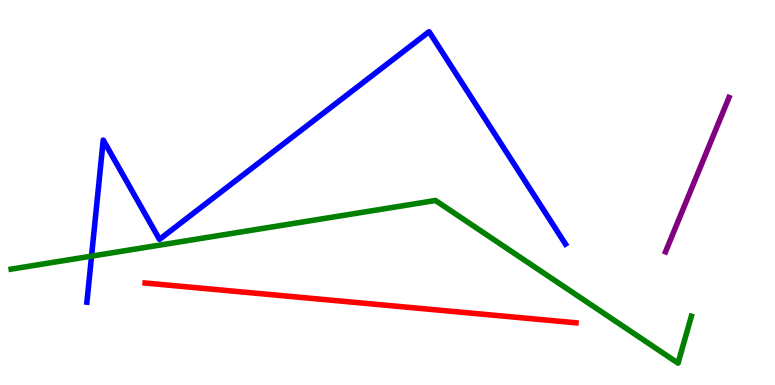[{'lines': ['blue', 'red'], 'intersections': []}, {'lines': ['green', 'red'], 'intersections': []}, {'lines': ['purple', 'red'], 'intersections': []}, {'lines': ['blue', 'green'], 'intersections': [{'x': 1.18, 'y': 3.35}]}, {'lines': ['blue', 'purple'], 'intersections': []}, {'lines': ['green', 'purple'], 'intersections': []}]